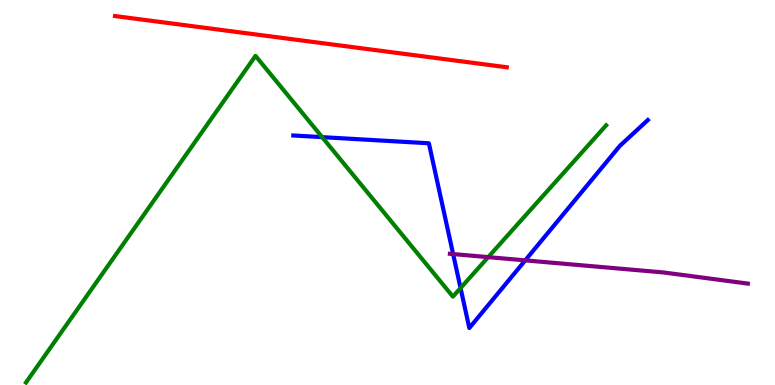[{'lines': ['blue', 'red'], 'intersections': []}, {'lines': ['green', 'red'], 'intersections': []}, {'lines': ['purple', 'red'], 'intersections': []}, {'lines': ['blue', 'green'], 'intersections': [{'x': 4.16, 'y': 6.44}, {'x': 5.94, 'y': 2.52}]}, {'lines': ['blue', 'purple'], 'intersections': [{'x': 5.85, 'y': 3.4}, {'x': 6.78, 'y': 3.24}]}, {'lines': ['green', 'purple'], 'intersections': [{'x': 6.3, 'y': 3.32}]}]